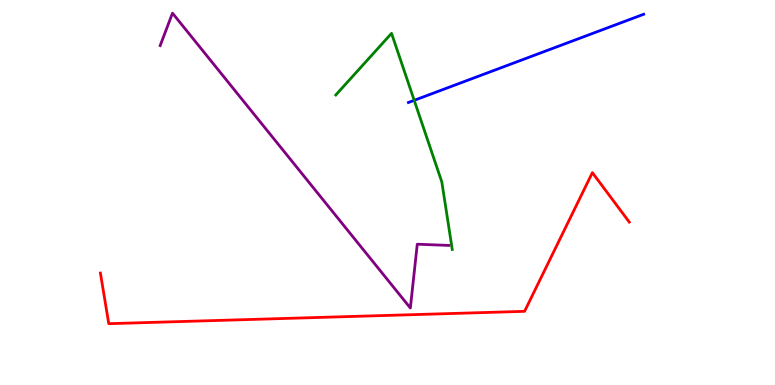[{'lines': ['blue', 'red'], 'intersections': []}, {'lines': ['green', 'red'], 'intersections': []}, {'lines': ['purple', 'red'], 'intersections': []}, {'lines': ['blue', 'green'], 'intersections': [{'x': 5.34, 'y': 7.39}]}, {'lines': ['blue', 'purple'], 'intersections': []}, {'lines': ['green', 'purple'], 'intersections': []}]